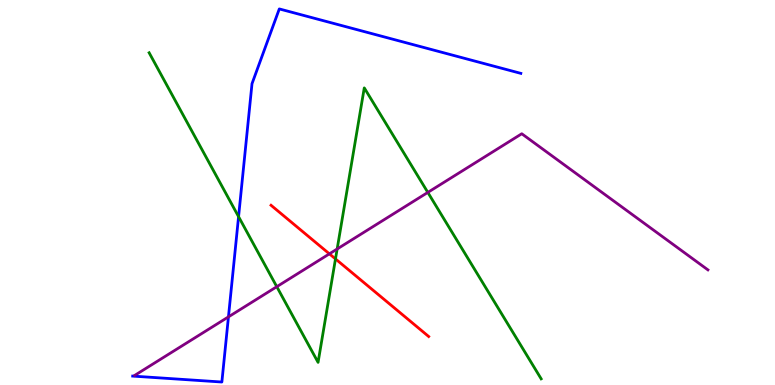[{'lines': ['blue', 'red'], 'intersections': []}, {'lines': ['green', 'red'], 'intersections': [{'x': 4.33, 'y': 3.27}]}, {'lines': ['purple', 'red'], 'intersections': [{'x': 4.25, 'y': 3.41}]}, {'lines': ['blue', 'green'], 'intersections': [{'x': 3.08, 'y': 4.37}]}, {'lines': ['blue', 'purple'], 'intersections': [{'x': 2.95, 'y': 1.77}]}, {'lines': ['green', 'purple'], 'intersections': [{'x': 3.57, 'y': 2.55}, {'x': 4.35, 'y': 3.53}, {'x': 5.52, 'y': 5.0}]}]